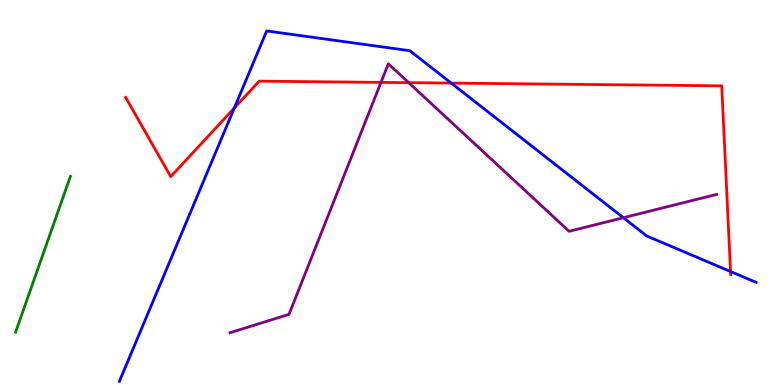[{'lines': ['blue', 'red'], 'intersections': [{'x': 3.02, 'y': 7.19}, {'x': 5.82, 'y': 7.84}, {'x': 9.43, 'y': 2.95}]}, {'lines': ['green', 'red'], 'intersections': []}, {'lines': ['purple', 'red'], 'intersections': [{'x': 4.92, 'y': 7.86}, {'x': 5.27, 'y': 7.85}]}, {'lines': ['blue', 'green'], 'intersections': []}, {'lines': ['blue', 'purple'], 'intersections': [{'x': 8.04, 'y': 4.34}]}, {'lines': ['green', 'purple'], 'intersections': []}]